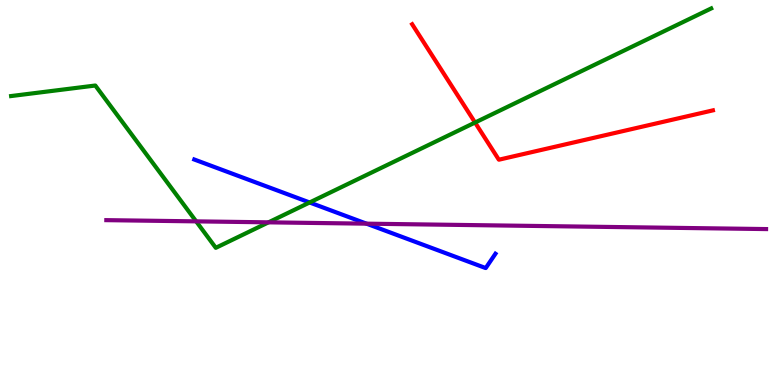[{'lines': ['blue', 'red'], 'intersections': []}, {'lines': ['green', 'red'], 'intersections': [{'x': 6.13, 'y': 6.82}]}, {'lines': ['purple', 'red'], 'intersections': []}, {'lines': ['blue', 'green'], 'intersections': [{'x': 4.0, 'y': 4.74}]}, {'lines': ['blue', 'purple'], 'intersections': [{'x': 4.73, 'y': 4.19}]}, {'lines': ['green', 'purple'], 'intersections': [{'x': 2.53, 'y': 4.25}, {'x': 3.46, 'y': 4.22}]}]